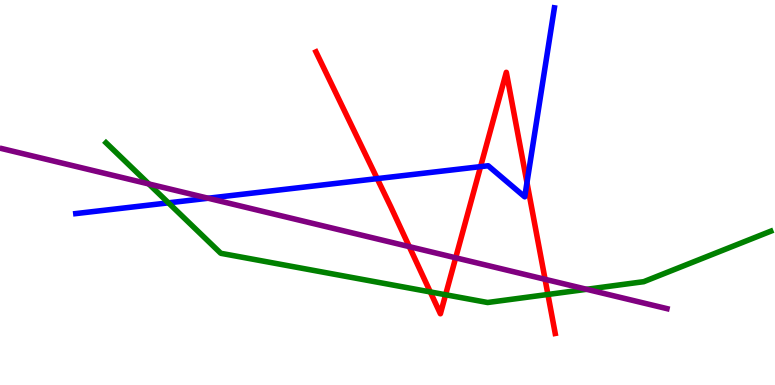[{'lines': ['blue', 'red'], 'intersections': [{'x': 4.87, 'y': 5.36}, {'x': 6.2, 'y': 5.67}, {'x': 6.8, 'y': 5.26}]}, {'lines': ['green', 'red'], 'intersections': [{'x': 5.55, 'y': 2.42}, {'x': 5.75, 'y': 2.34}, {'x': 7.07, 'y': 2.35}]}, {'lines': ['purple', 'red'], 'intersections': [{'x': 5.28, 'y': 3.59}, {'x': 5.88, 'y': 3.3}, {'x': 7.03, 'y': 2.75}]}, {'lines': ['blue', 'green'], 'intersections': [{'x': 2.17, 'y': 4.73}]}, {'lines': ['blue', 'purple'], 'intersections': [{'x': 2.69, 'y': 4.85}]}, {'lines': ['green', 'purple'], 'intersections': [{'x': 1.92, 'y': 5.22}, {'x': 7.57, 'y': 2.49}]}]